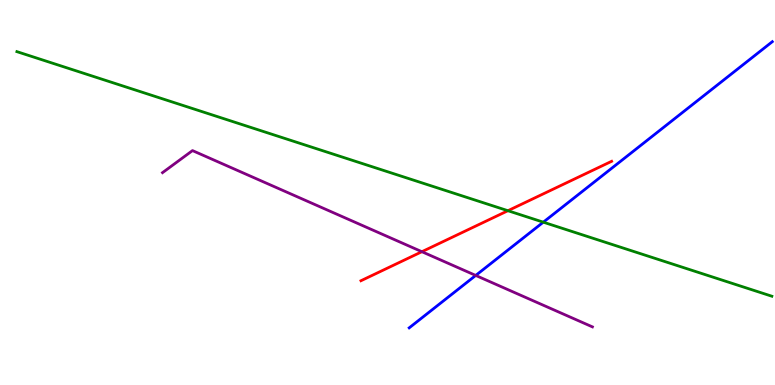[{'lines': ['blue', 'red'], 'intersections': []}, {'lines': ['green', 'red'], 'intersections': [{'x': 6.55, 'y': 4.53}]}, {'lines': ['purple', 'red'], 'intersections': [{'x': 5.44, 'y': 3.46}]}, {'lines': ['blue', 'green'], 'intersections': [{'x': 7.01, 'y': 4.23}]}, {'lines': ['blue', 'purple'], 'intersections': [{'x': 6.14, 'y': 2.85}]}, {'lines': ['green', 'purple'], 'intersections': []}]